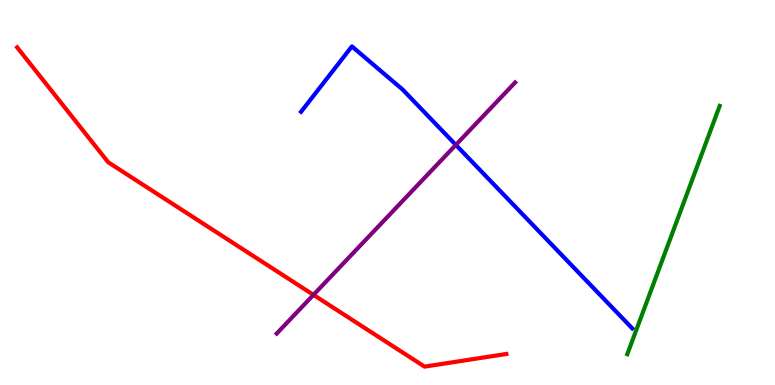[{'lines': ['blue', 'red'], 'intersections': []}, {'lines': ['green', 'red'], 'intersections': []}, {'lines': ['purple', 'red'], 'intersections': [{'x': 4.04, 'y': 2.34}]}, {'lines': ['blue', 'green'], 'intersections': []}, {'lines': ['blue', 'purple'], 'intersections': [{'x': 5.88, 'y': 6.24}]}, {'lines': ['green', 'purple'], 'intersections': []}]